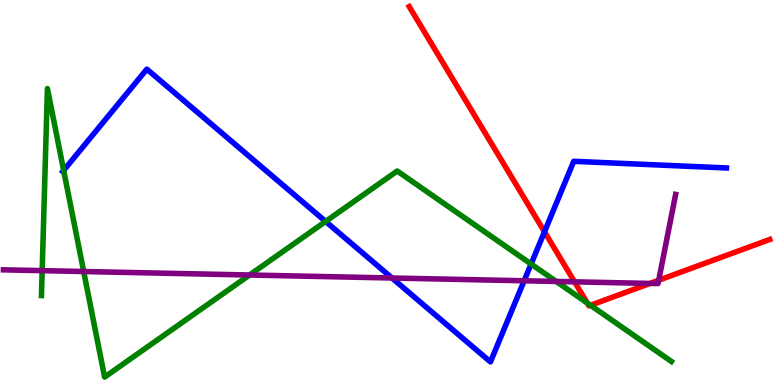[{'lines': ['blue', 'red'], 'intersections': [{'x': 7.03, 'y': 3.98}]}, {'lines': ['green', 'red'], 'intersections': [{'x': 7.58, 'y': 2.13}, {'x': 7.62, 'y': 2.07}]}, {'lines': ['purple', 'red'], 'intersections': [{'x': 7.41, 'y': 2.68}, {'x': 8.39, 'y': 2.64}, {'x': 8.5, 'y': 2.72}]}, {'lines': ['blue', 'green'], 'intersections': [{'x': 0.821, 'y': 5.57}, {'x': 4.2, 'y': 4.25}, {'x': 6.85, 'y': 3.14}]}, {'lines': ['blue', 'purple'], 'intersections': [{'x': 5.06, 'y': 2.78}, {'x': 6.76, 'y': 2.71}]}, {'lines': ['green', 'purple'], 'intersections': [{'x': 0.544, 'y': 2.97}, {'x': 1.08, 'y': 2.95}, {'x': 3.22, 'y': 2.86}, {'x': 7.18, 'y': 2.69}]}]